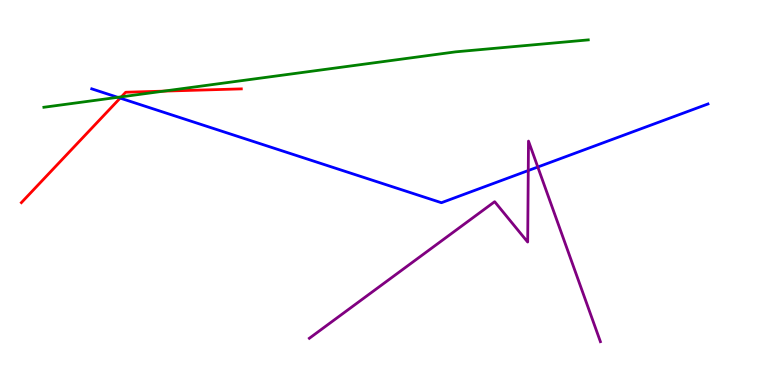[{'lines': ['blue', 'red'], 'intersections': [{'x': 1.55, 'y': 7.45}]}, {'lines': ['green', 'red'], 'intersections': [{'x': 1.57, 'y': 7.48}, {'x': 2.11, 'y': 7.63}]}, {'lines': ['purple', 'red'], 'intersections': []}, {'lines': ['blue', 'green'], 'intersections': [{'x': 1.52, 'y': 7.47}]}, {'lines': ['blue', 'purple'], 'intersections': [{'x': 6.82, 'y': 5.57}, {'x': 6.94, 'y': 5.66}]}, {'lines': ['green', 'purple'], 'intersections': []}]